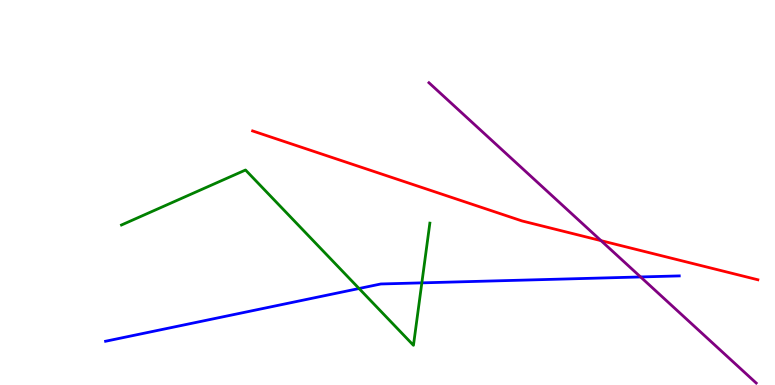[{'lines': ['blue', 'red'], 'intersections': []}, {'lines': ['green', 'red'], 'intersections': []}, {'lines': ['purple', 'red'], 'intersections': [{'x': 7.76, 'y': 3.75}]}, {'lines': ['blue', 'green'], 'intersections': [{'x': 4.63, 'y': 2.51}, {'x': 5.44, 'y': 2.65}]}, {'lines': ['blue', 'purple'], 'intersections': [{'x': 8.27, 'y': 2.81}]}, {'lines': ['green', 'purple'], 'intersections': []}]